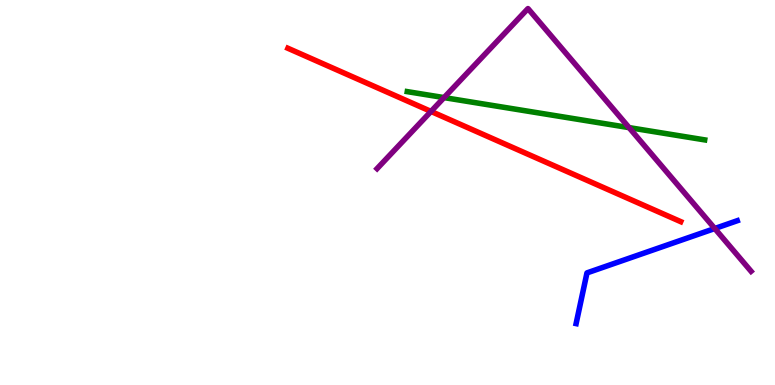[{'lines': ['blue', 'red'], 'intersections': []}, {'lines': ['green', 'red'], 'intersections': []}, {'lines': ['purple', 'red'], 'intersections': [{'x': 5.56, 'y': 7.11}]}, {'lines': ['blue', 'green'], 'intersections': []}, {'lines': ['blue', 'purple'], 'intersections': [{'x': 9.22, 'y': 4.06}]}, {'lines': ['green', 'purple'], 'intersections': [{'x': 5.73, 'y': 7.47}, {'x': 8.12, 'y': 6.69}]}]